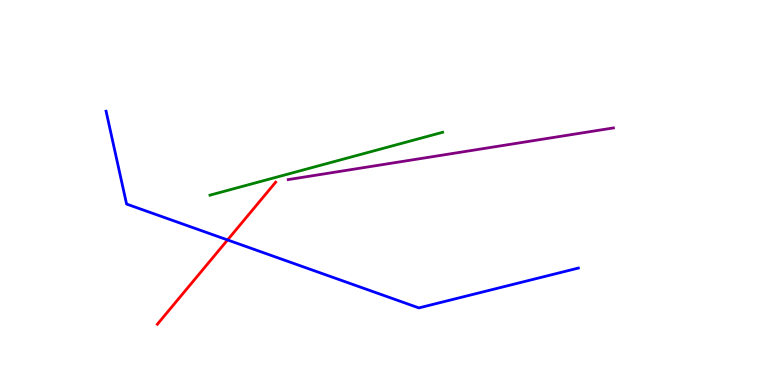[{'lines': ['blue', 'red'], 'intersections': [{'x': 2.94, 'y': 3.77}]}, {'lines': ['green', 'red'], 'intersections': []}, {'lines': ['purple', 'red'], 'intersections': []}, {'lines': ['blue', 'green'], 'intersections': []}, {'lines': ['blue', 'purple'], 'intersections': []}, {'lines': ['green', 'purple'], 'intersections': []}]